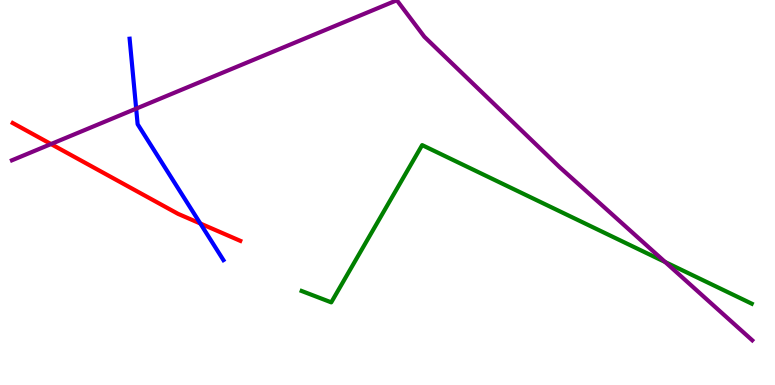[{'lines': ['blue', 'red'], 'intersections': [{'x': 2.58, 'y': 4.19}]}, {'lines': ['green', 'red'], 'intersections': []}, {'lines': ['purple', 'red'], 'intersections': [{'x': 0.658, 'y': 6.26}]}, {'lines': ['blue', 'green'], 'intersections': []}, {'lines': ['blue', 'purple'], 'intersections': [{'x': 1.76, 'y': 7.18}]}, {'lines': ['green', 'purple'], 'intersections': [{'x': 8.58, 'y': 3.19}]}]